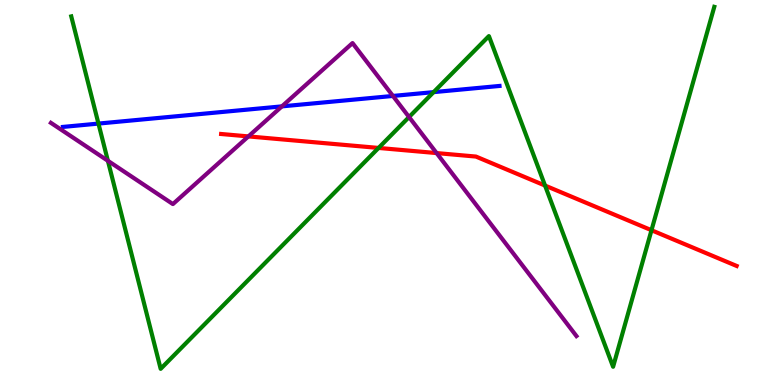[{'lines': ['blue', 'red'], 'intersections': []}, {'lines': ['green', 'red'], 'intersections': [{'x': 4.88, 'y': 6.16}, {'x': 7.03, 'y': 5.18}, {'x': 8.41, 'y': 4.02}]}, {'lines': ['purple', 'red'], 'intersections': [{'x': 3.21, 'y': 6.46}, {'x': 5.63, 'y': 6.02}]}, {'lines': ['blue', 'green'], 'intersections': [{'x': 1.27, 'y': 6.79}, {'x': 5.6, 'y': 7.61}]}, {'lines': ['blue', 'purple'], 'intersections': [{'x': 3.64, 'y': 7.24}, {'x': 5.07, 'y': 7.51}]}, {'lines': ['green', 'purple'], 'intersections': [{'x': 1.39, 'y': 5.82}, {'x': 5.28, 'y': 6.96}]}]